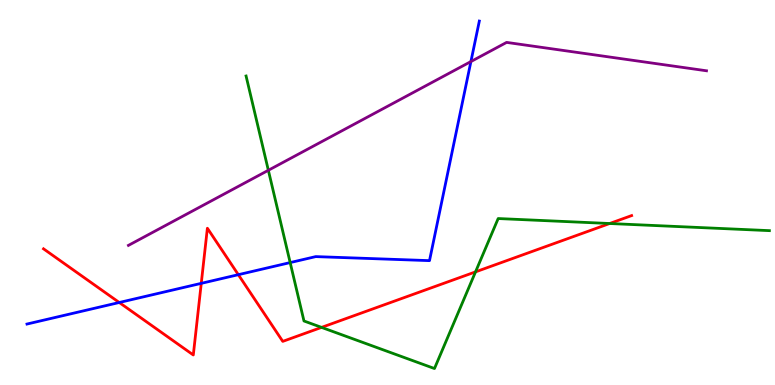[{'lines': ['blue', 'red'], 'intersections': [{'x': 1.54, 'y': 2.14}, {'x': 2.6, 'y': 2.64}, {'x': 3.08, 'y': 2.87}]}, {'lines': ['green', 'red'], 'intersections': [{'x': 4.15, 'y': 1.5}, {'x': 6.14, 'y': 2.94}, {'x': 7.87, 'y': 4.19}]}, {'lines': ['purple', 'red'], 'intersections': []}, {'lines': ['blue', 'green'], 'intersections': [{'x': 3.74, 'y': 3.18}]}, {'lines': ['blue', 'purple'], 'intersections': [{'x': 6.08, 'y': 8.4}]}, {'lines': ['green', 'purple'], 'intersections': [{'x': 3.46, 'y': 5.58}]}]